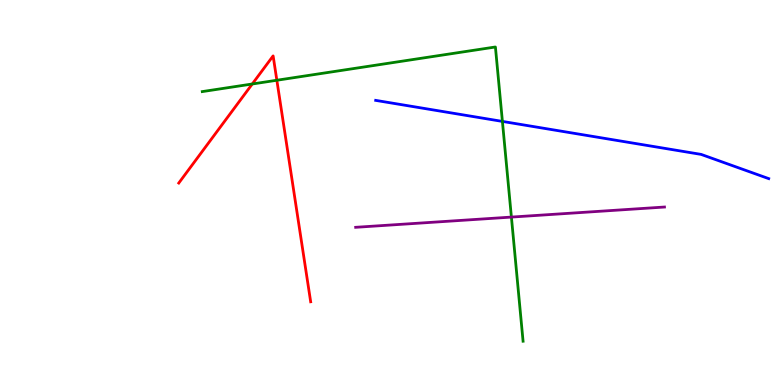[{'lines': ['blue', 'red'], 'intersections': []}, {'lines': ['green', 'red'], 'intersections': [{'x': 3.26, 'y': 7.82}, {'x': 3.57, 'y': 7.92}]}, {'lines': ['purple', 'red'], 'intersections': []}, {'lines': ['blue', 'green'], 'intersections': [{'x': 6.48, 'y': 6.85}]}, {'lines': ['blue', 'purple'], 'intersections': []}, {'lines': ['green', 'purple'], 'intersections': [{'x': 6.6, 'y': 4.36}]}]